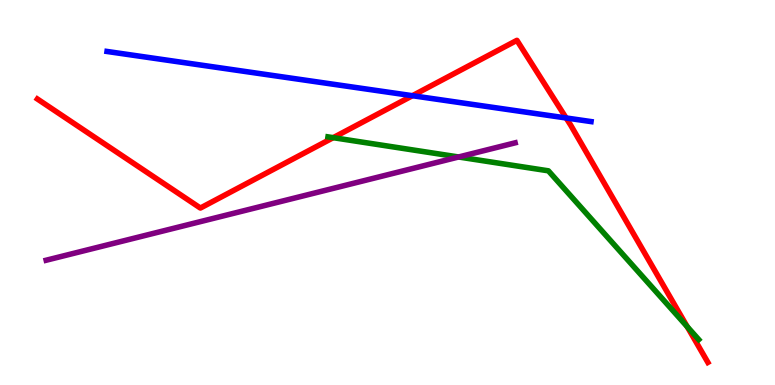[{'lines': ['blue', 'red'], 'intersections': [{'x': 5.32, 'y': 7.51}, {'x': 7.3, 'y': 6.94}]}, {'lines': ['green', 'red'], 'intersections': [{'x': 4.3, 'y': 6.42}, {'x': 8.87, 'y': 1.52}]}, {'lines': ['purple', 'red'], 'intersections': []}, {'lines': ['blue', 'green'], 'intersections': []}, {'lines': ['blue', 'purple'], 'intersections': []}, {'lines': ['green', 'purple'], 'intersections': [{'x': 5.92, 'y': 5.92}]}]